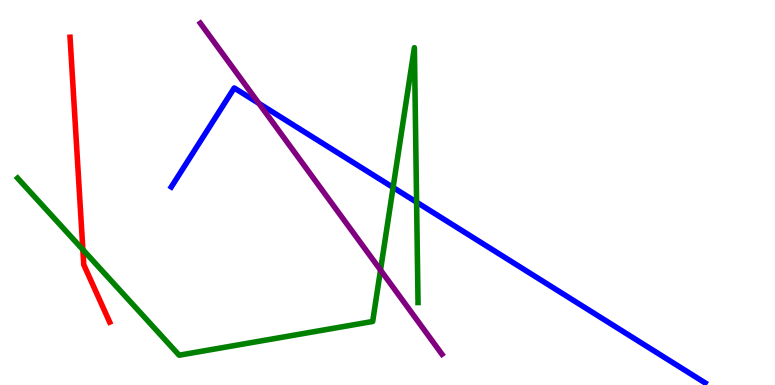[{'lines': ['blue', 'red'], 'intersections': []}, {'lines': ['green', 'red'], 'intersections': [{'x': 1.07, 'y': 3.52}]}, {'lines': ['purple', 'red'], 'intersections': []}, {'lines': ['blue', 'green'], 'intersections': [{'x': 5.07, 'y': 5.13}, {'x': 5.38, 'y': 4.75}]}, {'lines': ['blue', 'purple'], 'intersections': [{'x': 3.34, 'y': 7.31}]}, {'lines': ['green', 'purple'], 'intersections': [{'x': 4.91, 'y': 2.99}]}]